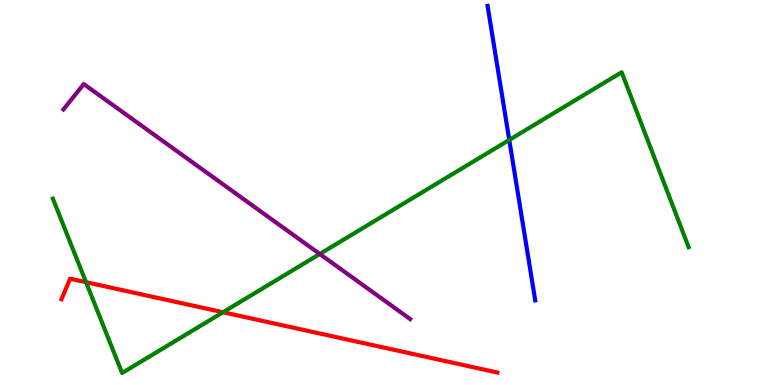[{'lines': ['blue', 'red'], 'intersections': []}, {'lines': ['green', 'red'], 'intersections': [{'x': 1.11, 'y': 2.67}, {'x': 2.88, 'y': 1.89}]}, {'lines': ['purple', 'red'], 'intersections': []}, {'lines': ['blue', 'green'], 'intersections': [{'x': 6.57, 'y': 6.37}]}, {'lines': ['blue', 'purple'], 'intersections': []}, {'lines': ['green', 'purple'], 'intersections': [{'x': 4.13, 'y': 3.4}]}]